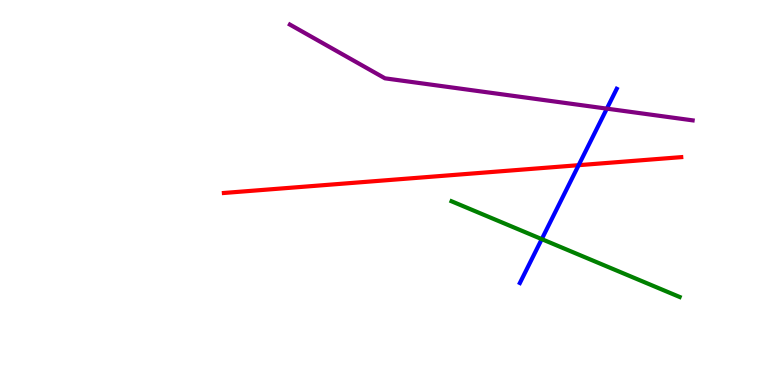[{'lines': ['blue', 'red'], 'intersections': [{'x': 7.47, 'y': 5.71}]}, {'lines': ['green', 'red'], 'intersections': []}, {'lines': ['purple', 'red'], 'intersections': []}, {'lines': ['blue', 'green'], 'intersections': [{'x': 6.99, 'y': 3.79}]}, {'lines': ['blue', 'purple'], 'intersections': [{'x': 7.83, 'y': 7.18}]}, {'lines': ['green', 'purple'], 'intersections': []}]